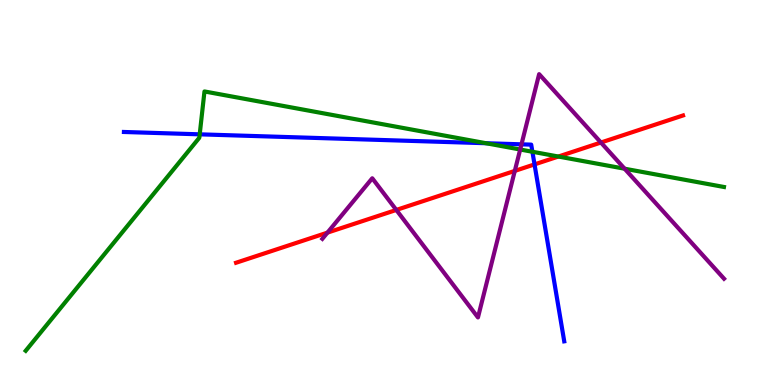[{'lines': ['blue', 'red'], 'intersections': [{'x': 6.9, 'y': 5.73}]}, {'lines': ['green', 'red'], 'intersections': [{'x': 7.21, 'y': 5.93}]}, {'lines': ['purple', 'red'], 'intersections': [{'x': 4.23, 'y': 3.96}, {'x': 5.11, 'y': 4.55}, {'x': 6.64, 'y': 5.56}, {'x': 7.75, 'y': 6.3}]}, {'lines': ['blue', 'green'], 'intersections': [{'x': 2.58, 'y': 6.51}, {'x': 6.27, 'y': 6.28}, {'x': 6.87, 'y': 6.06}]}, {'lines': ['blue', 'purple'], 'intersections': [{'x': 6.73, 'y': 6.25}]}, {'lines': ['green', 'purple'], 'intersections': [{'x': 6.71, 'y': 6.12}, {'x': 8.06, 'y': 5.62}]}]